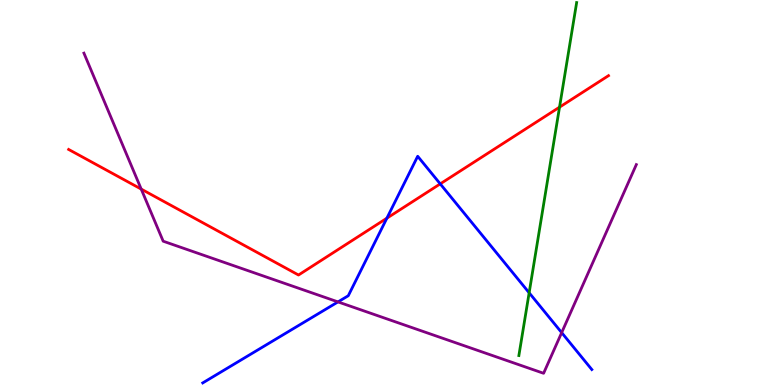[{'lines': ['blue', 'red'], 'intersections': [{'x': 4.99, 'y': 4.33}, {'x': 5.68, 'y': 5.22}]}, {'lines': ['green', 'red'], 'intersections': [{'x': 7.22, 'y': 7.22}]}, {'lines': ['purple', 'red'], 'intersections': [{'x': 1.82, 'y': 5.09}]}, {'lines': ['blue', 'green'], 'intersections': [{'x': 6.83, 'y': 2.4}]}, {'lines': ['blue', 'purple'], 'intersections': [{'x': 4.36, 'y': 2.16}, {'x': 7.25, 'y': 1.36}]}, {'lines': ['green', 'purple'], 'intersections': []}]